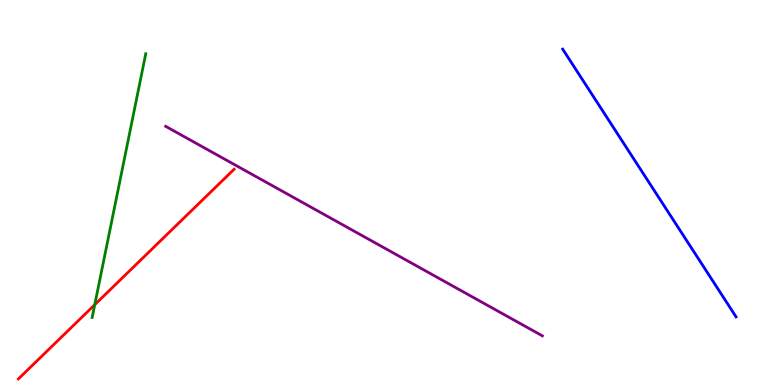[{'lines': ['blue', 'red'], 'intersections': []}, {'lines': ['green', 'red'], 'intersections': [{'x': 1.22, 'y': 2.09}]}, {'lines': ['purple', 'red'], 'intersections': []}, {'lines': ['blue', 'green'], 'intersections': []}, {'lines': ['blue', 'purple'], 'intersections': []}, {'lines': ['green', 'purple'], 'intersections': []}]